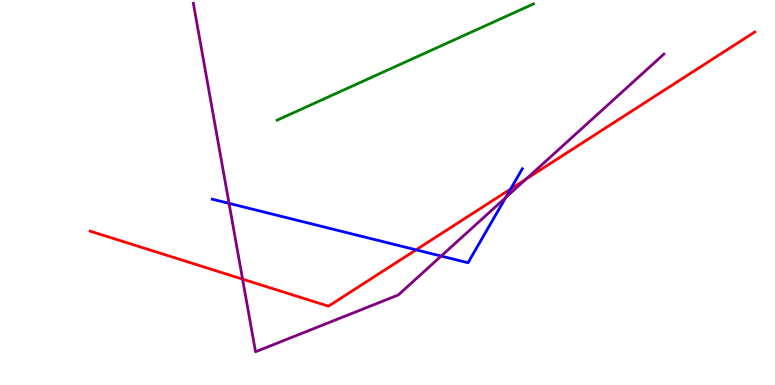[{'lines': ['blue', 'red'], 'intersections': [{'x': 5.37, 'y': 3.51}, {'x': 6.59, 'y': 5.09}]}, {'lines': ['green', 'red'], 'intersections': []}, {'lines': ['purple', 'red'], 'intersections': [{'x': 3.13, 'y': 2.75}, {'x': 6.79, 'y': 5.35}]}, {'lines': ['blue', 'green'], 'intersections': []}, {'lines': ['blue', 'purple'], 'intersections': [{'x': 2.96, 'y': 4.72}, {'x': 5.69, 'y': 3.35}, {'x': 6.53, 'y': 4.87}]}, {'lines': ['green', 'purple'], 'intersections': []}]